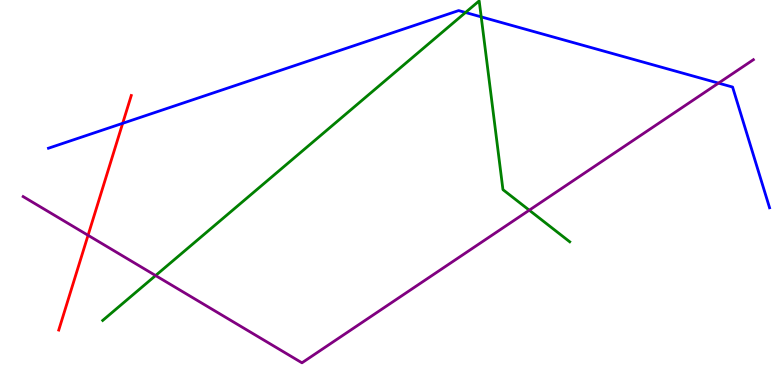[{'lines': ['blue', 'red'], 'intersections': [{'x': 1.58, 'y': 6.8}]}, {'lines': ['green', 'red'], 'intersections': []}, {'lines': ['purple', 'red'], 'intersections': [{'x': 1.14, 'y': 3.89}]}, {'lines': ['blue', 'green'], 'intersections': [{'x': 6.01, 'y': 9.68}, {'x': 6.21, 'y': 9.56}]}, {'lines': ['blue', 'purple'], 'intersections': [{'x': 9.27, 'y': 7.84}]}, {'lines': ['green', 'purple'], 'intersections': [{'x': 2.01, 'y': 2.84}, {'x': 6.83, 'y': 4.54}]}]